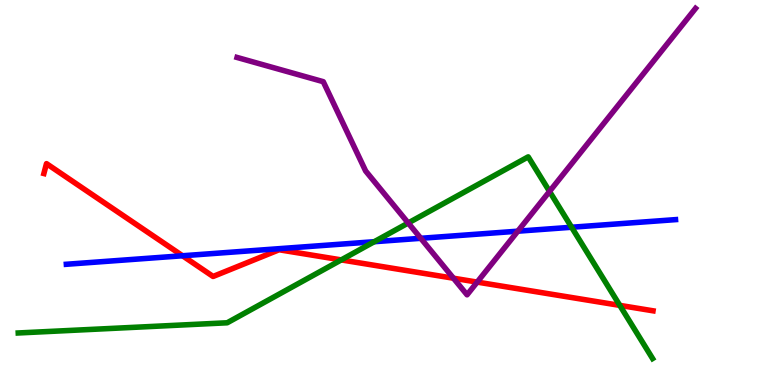[{'lines': ['blue', 'red'], 'intersections': [{'x': 2.36, 'y': 3.36}]}, {'lines': ['green', 'red'], 'intersections': [{'x': 4.4, 'y': 3.25}, {'x': 8.0, 'y': 2.07}]}, {'lines': ['purple', 'red'], 'intersections': [{'x': 5.85, 'y': 2.77}, {'x': 6.16, 'y': 2.67}]}, {'lines': ['blue', 'green'], 'intersections': [{'x': 4.83, 'y': 3.72}, {'x': 7.38, 'y': 4.1}]}, {'lines': ['blue', 'purple'], 'intersections': [{'x': 5.43, 'y': 3.81}, {'x': 6.68, 'y': 4.0}]}, {'lines': ['green', 'purple'], 'intersections': [{'x': 5.27, 'y': 4.21}, {'x': 7.09, 'y': 5.03}]}]